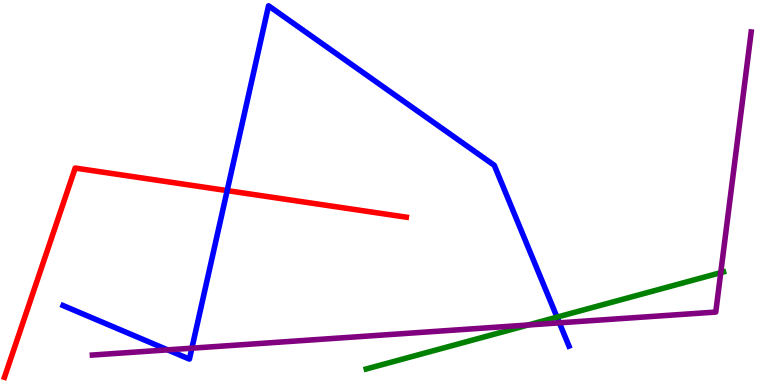[{'lines': ['blue', 'red'], 'intersections': [{'x': 2.93, 'y': 5.05}]}, {'lines': ['green', 'red'], 'intersections': []}, {'lines': ['purple', 'red'], 'intersections': []}, {'lines': ['blue', 'green'], 'intersections': [{'x': 7.19, 'y': 1.76}]}, {'lines': ['blue', 'purple'], 'intersections': [{'x': 2.16, 'y': 0.913}, {'x': 2.48, 'y': 0.956}, {'x': 7.22, 'y': 1.61}]}, {'lines': ['green', 'purple'], 'intersections': [{'x': 6.81, 'y': 1.56}, {'x': 9.3, 'y': 2.92}]}]